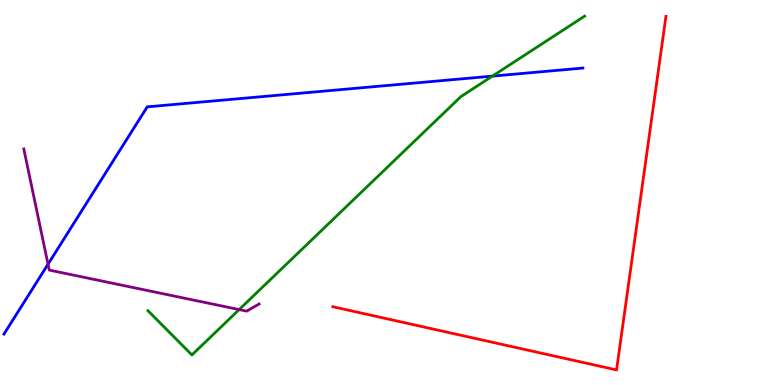[{'lines': ['blue', 'red'], 'intersections': []}, {'lines': ['green', 'red'], 'intersections': []}, {'lines': ['purple', 'red'], 'intersections': []}, {'lines': ['blue', 'green'], 'intersections': [{'x': 6.35, 'y': 8.02}]}, {'lines': ['blue', 'purple'], 'intersections': [{'x': 0.62, 'y': 3.14}]}, {'lines': ['green', 'purple'], 'intersections': [{'x': 3.09, 'y': 1.96}]}]